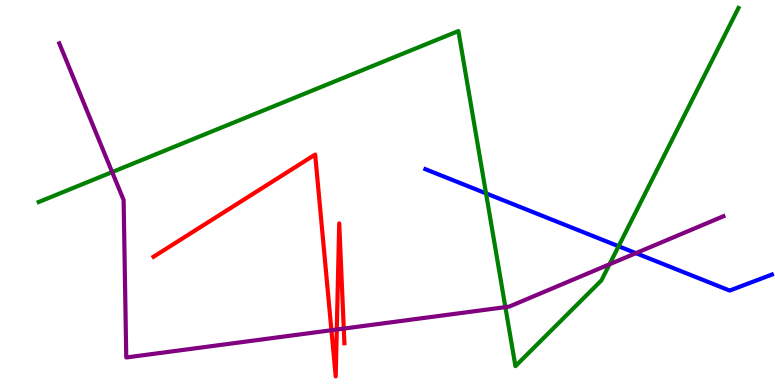[{'lines': ['blue', 'red'], 'intersections': []}, {'lines': ['green', 'red'], 'intersections': []}, {'lines': ['purple', 'red'], 'intersections': [{'x': 4.28, 'y': 1.42}, {'x': 4.35, 'y': 1.44}, {'x': 4.44, 'y': 1.47}]}, {'lines': ['blue', 'green'], 'intersections': [{'x': 6.27, 'y': 4.98}, {'x': 7.98, 'y': 3.6}]}, {'lines': ['blue', 'purple'], 'intersections': [{'x': 8.21, 'y': 3.42}]}, {'lines': ['green', 'purple'], 'intersections': [{'x': 1.45, 'y': 5.53}, {'x': 6.52, 'y': 2.02}, {'x': 7.86, 'y': 3.14}]}]